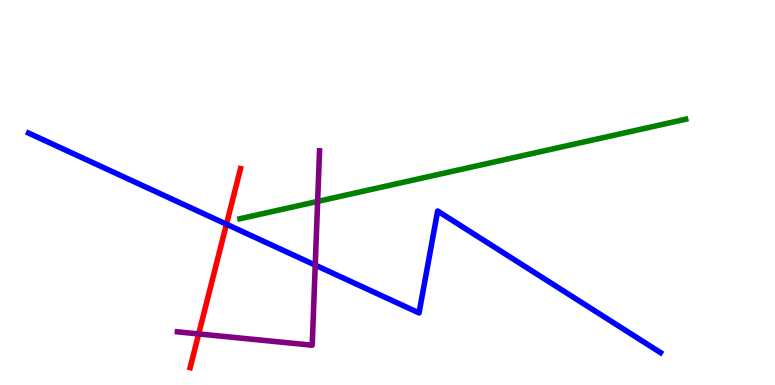[{'lines': ['blue', 'red'], 'intersections': [{'x': 2.92, 'y': 4.18}]}, {'lines': ['green', 'red'], 'intersections': []}, {'lines': ['purple', 'red'], 'intersections': [{'x': 2.56, 'y': 1.33}]}, {'lines': ['blue', 'green'], 'intersections': []}, {'lines': ['blue', 'purple'], 'intersections': [{'x': 4.07, 'y': 3.11}]}, {'lines': ['green', 'purple'], 'intersections': [{'x': 4.1, 'y': 4.77}]}]